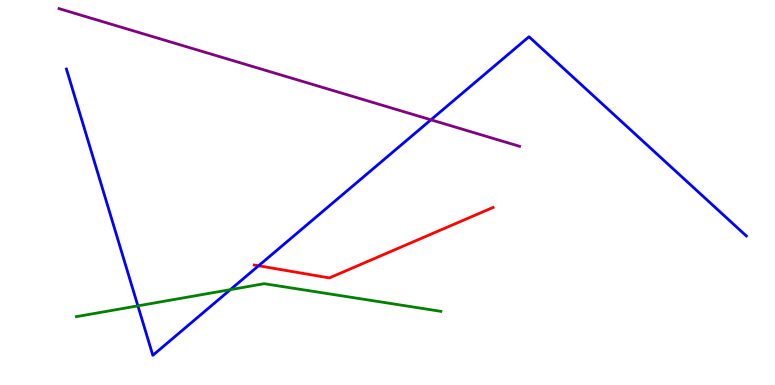[{'lines': ['blue', 'red'], 'intersections': [{'x': 3.34, 'y': 3.1}]}, {'lines': ['green', 'red'], 'intersections': []}, {'lines': ['purple', 'red'], 'intersections': []}, {'lines': ['blue', 'green'], 'intersections': [{'x': 1.78, 'y': 2.06}, {'x': 2.97, 'y': 2.48}]}, {'lines': ['blue', 'purple'], 'intersections': [{'x': 5.56, 'y': 6.89}]}, {'lines': ['green', 'purple'], 'intersections': []}]